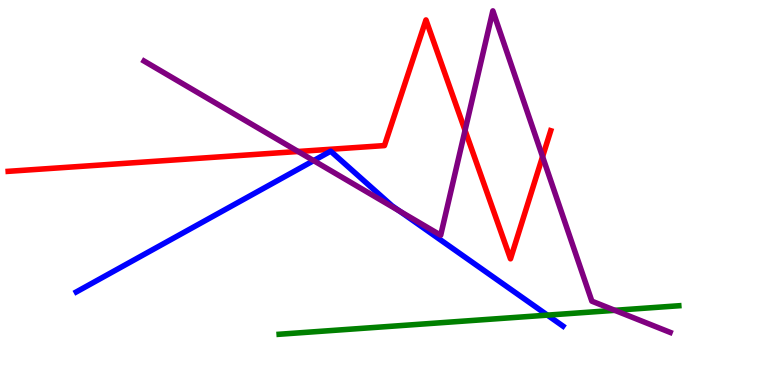[{'lines': ['blue', 'red'], 'intersections': []}, {'lines': ['green', 'red'], 'intersections': []}, {'lines': ['purple', 'red'], 'intersections': [{'x': 3.85, 'y': 6.07}, {'x': 6.0, 'y': 6.61}, {'x': 7.0, 'y': 5.93}]}, {'lines': ['blue', 'green'], 'intersections': [{'x': 7.06, 'y': 1.81}]}, {'lines': ['blue', 'purple'], 'intersections': [{'x': 4.05, 'y': 5.83}, {'x': 5.15, 'y': 4.52}]}, {'lines': ['green', 'purple'], 'intersections': [{'x': 7.93, 'y': 1.94}]}]